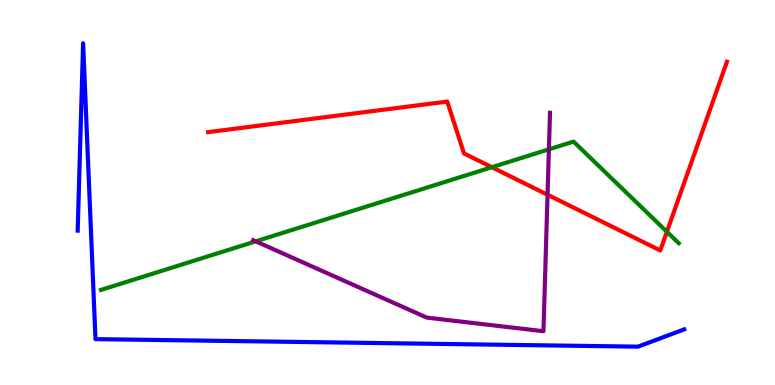[{'lines': ['blue', 'red'], 'intersections': []}, {'lines': ['green', 'red'], 'intersections': [{'x': 6.35, 'y': 5.66}, {'x': 8.61, 'y': 3.98}]}, {'lines': ['purple', 'red'], 'intersections': [{'x': 7.07, 'y': 4.94}]}, {'lines': ['blue', 'green'], 'intersections': []}, {'lines': ['blue', 'purple'], 'intersections': []}, {'lines': ['green', 'purple'], 'intersections': [{'x': 3.3, 'y': 3.73}, {'x': 7.08, 'y': 6.12}]}]